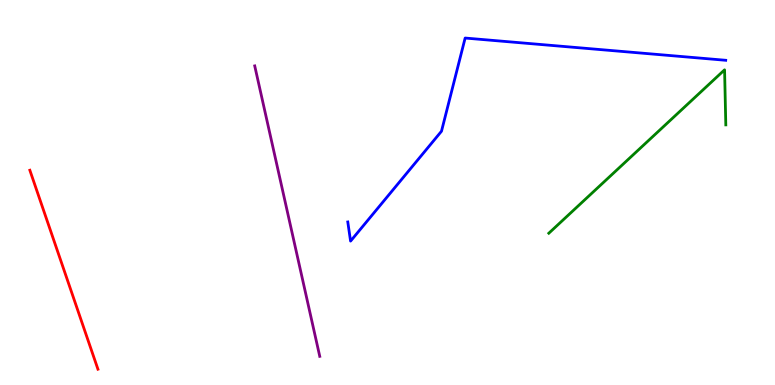[{'lines': ['blue', 'red'], 'intersections': []}, {'lines': ['green', 'red'], 'intersections': []}, {'lines': ['purple', 'red'], 'intersections': []}, {'lines': ['blue', 'green'], 'intersections': []}, {'lines': ['blue', 'purple'], 'intersections': []}, {'lines': ['green', 'purple'], 'intersections': []}]